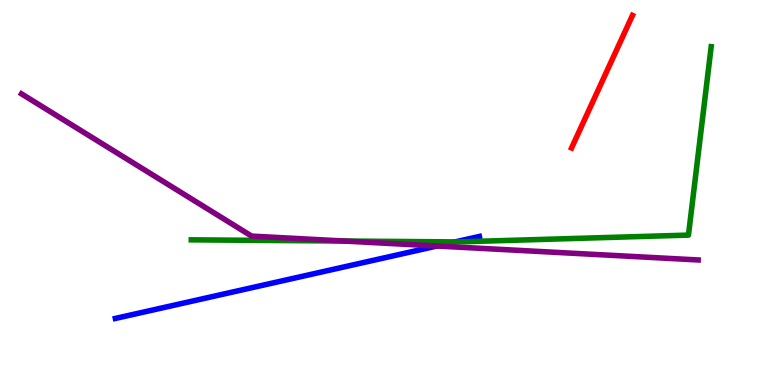[{'lines': ['blue', 'red'], 'intersections': []}, {'lines': ['green', 'red'], 'intersections': []}, {'lines': ['purple', 'red'], 'intersections': []}, {'lines': ['blue', 'green'], 'intersections': [{'x': 5.87, 'y': 3.72}]}, {'lines': ['blue', 'purple'], 'intersections': [{'x': 5.64, 'y': 3.61}]}, {'lines': ['green', 'purple'], 'intersections': [{'x': 4.44, 'y': 3.74}]}]